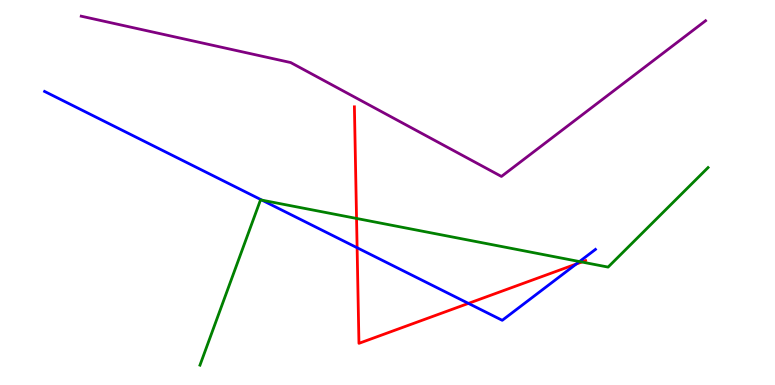[{'lines': ['blue', 'red'], 'intersections': [{'x': 4.61, 'y': 3.57}, {'x': 6.04, 'y': 2.12}, {'x': 7.44, 'y': 3.14}]}, {'lines': ['green', 'red'], 'intersections': [{'x': 4.6, 'y': 4.33}, {'x': 7.51, 'y': 3.19}]}, {'lines': ['purple', 'red'], 'intersections': []}, {'lines': ['blue', 'green'], 'intersections': [{'x': 3.38, 'y': 4.8}, {'x': 7.48, 'y': 3.21}]}, {'lines': ['blue', 'purple'], 'intersections': []}, {'lines': ['green', 'purple'], 'intersections': []}]